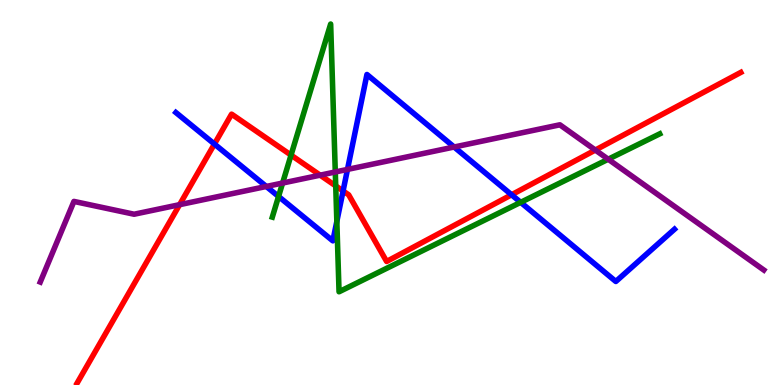[{'lines': ['blue', 'red'], 'intersections': [{'x': 2.77, 'y': 6.26}, {'x': 4.43, 'y': 5.04}, {'x': 6.6, 'y': 4.94}]}, {'lines': ['green', 'red'], 'intersections': [{'x': 3.76, 'y': 5.97}, {'x': 4.33, 'y': 5.17}]}, {'lines': ['purple', 'red'], 'intersections': [{'x': 2.32, 'y': 4.68}, {'x': 4.13, 'y': 5.45}, {'x': 7.68, 'y': 6.1}]}, {'lines': ['blue', 'green'], 'intersections': [{'x': 3.59, 'y': 4.9}, {'x': 4.35, 'y': 4.25}, {'x': 6.72, 'y': 4.74}]}, {'lines': ['blue', 'purple'], 'intersections': [{'x': 3.44, 'y': 5.16}, {'x': 4.48, 'y': 5.6}, {'x': 5.86, 'y': 6.18}]}, {'lines': ['green', 'purple'], 'intersections': [{'x': 3.65, 'y': 5.25}, {'x': 4.33, 'y': 5.53}, {'x': 7.85, 'y': 5.86}]}]